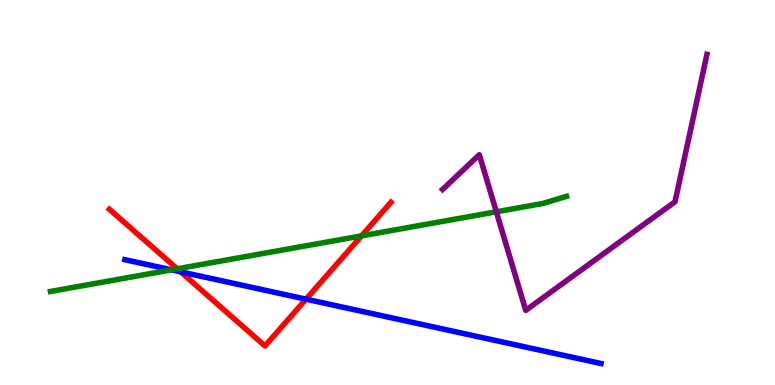[{'lines': ['blue', 'red'], 'intersections': [{'x': 2.33, 'y': 2.94}, {'x': 3.95, 'y': 2.23}]}, {'lines': ['green', 'red'], 'intersections': [{'x': 2.29, 'y': 3.02}, {'x': 4.66, 'y': 3.87}]}, {'lines': ['purple', 'red'], 'intersections': []}, {'lines': ['blue', 'green'], 'intersections': [{'x': 2.21, 'y': 2.99}]}, {'lines': ['blue', 'purple'], 'intersections': []}, {'lines': ['green', 'purple'], 'intersections': [{'x': 6.4, 'y': 4.5}]}]